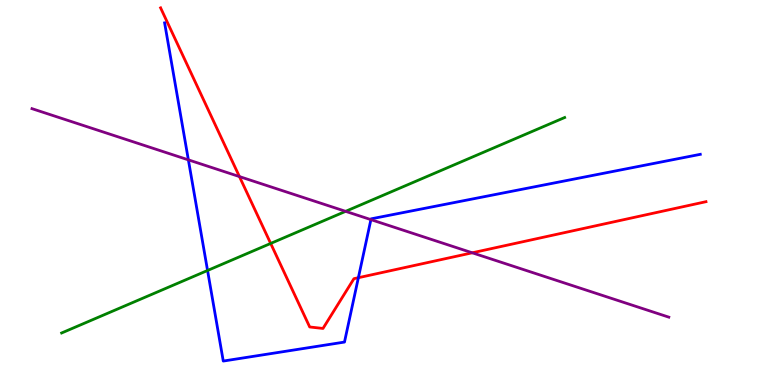[{'lines': ['blue', 'red'], 'intersections': [{'x': 4.62, 'y': 2.79}]}, {'lines': ['green', 'red'], 'intersections': [{'x': 3.49, 'y': 3.68}]}, {'lines': ['purple', 'red'], 'intersections': [{'x': 3.09, 'y': 5.41}, {'x': 6.09, 'y': 3.43}]}, {'lines': ['blue', 'green'], 'intersections': [{'x': 2.68, 'y': 2.97}]}, {'lines': ['blue', 'purple'], 'intersections': [{'x': 2.43, 'y': 5.85}, {'x': 4.79, 'y': 4.3}]}, {'lines': ['green', 'purple'], 'intersections': [{'x': 4.46, 'y': 4.51}]}]